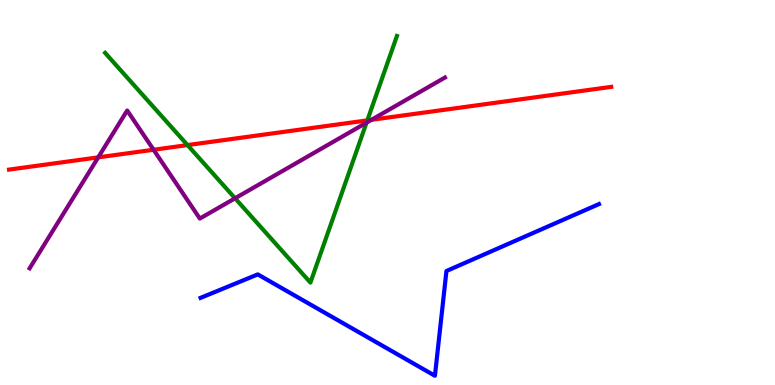[{'lines': ['blue', 'red'], 'intersections': []}, {'lines': ['green', 'red'], 'intersections': [{'x': 2.42, 'y': 6.23}, {'x': 4.74, 'y': 6.87}]}, {'lines': ['purple', 'red'], 'intersections': [{'x': 1.27, 'y': 5.91}, {'x': 1.98, 'y': 6.11}, {'x': 4.79, 'y': 6.89}]}, {'lines': ['blue', 'green'], 'intersections': []}, {'lines': ['blue', 'purple'], 'intersections': []}, {'lines': ['green', 'purple'], 'intersections': [{'x': 3.03, 'y': 4.85}, {'x': 4.73, 'y': 6.81}]}]